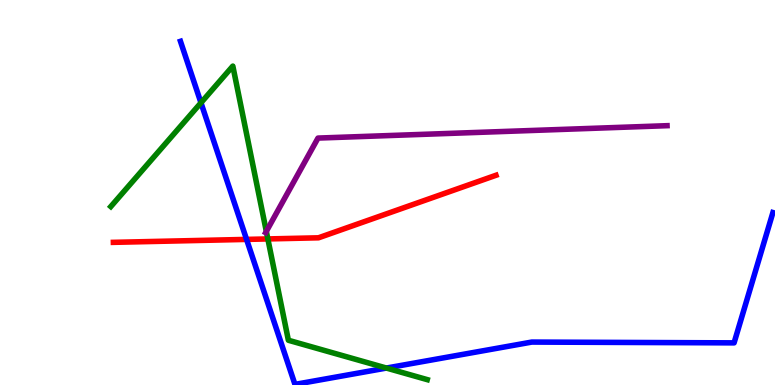[{'lines': ['blue', 'red'], 'intersections': [{'x': 3.18, 'y': 3.78}]}, {'lines': ['green', 'red'], 'intersections': [{'x': 3.46, 'y': 3.79}]}, {'lines': ['purple', 'red'], 'intersections': []}, {'lines': ['blue', 'green'], 'intersections': [{'x': 2.59, 'y': 7.33}, {'x': 4.99, 'y': 0.44}]}, {'lines': ['blue', 'purple'], 'intersections': []}, {'lines': ['green', 'purple'], 'intersections': [{'x': 3.44, 'y': 3.99}]}]